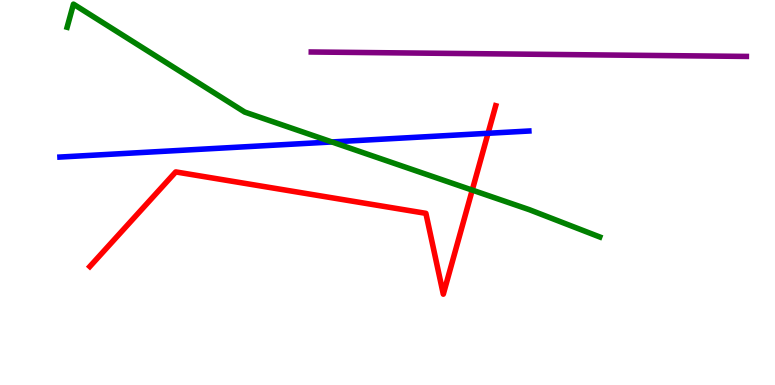[{'lines': ['blue', 'red'], 'intersections': [{'x': 6.3, 'y': 6.54}]}, {'lines': ['green', 'red'], 'intersections': [{'x': 6.09, 'y': 5.06}]}, {'lines': ['purple', 'red'], 'intersections': []}, {'lines': ['blue', 'green'], 'intersections': [{'x': 4.28, 'y': 6.31}]}, {'lines': ['blue', 'purple'], 'intersections': []}, {'lines': ['green', 'purple'], 'intersections': []}]